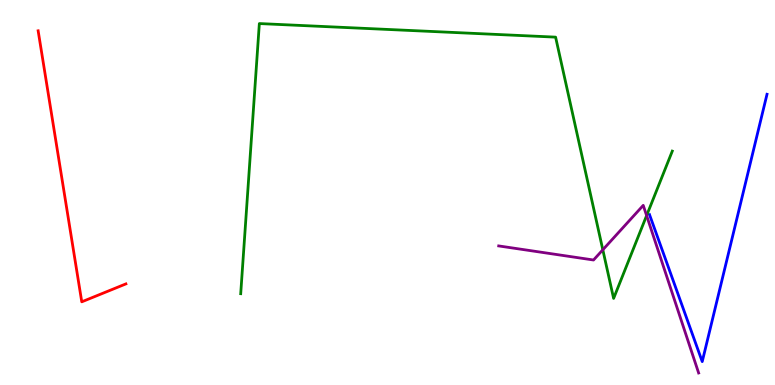[{'lines': ['blue', 'red'], 'intersections': []}, {'lines': ['green', 'red'], 'intersections': []}, {'lines': ['purple', 'red'], 'intersections': []}, {'lines': ['blue', 'green'], 'intersections': []}, {'lines': ['blue', 'purple'], 'intersections': []}, {'lines': ['green', 'purple'], 'intersections': [{'x': 7.78, 'y': 3.51}, {'x': 8.34, 'y': 4.4}]}]